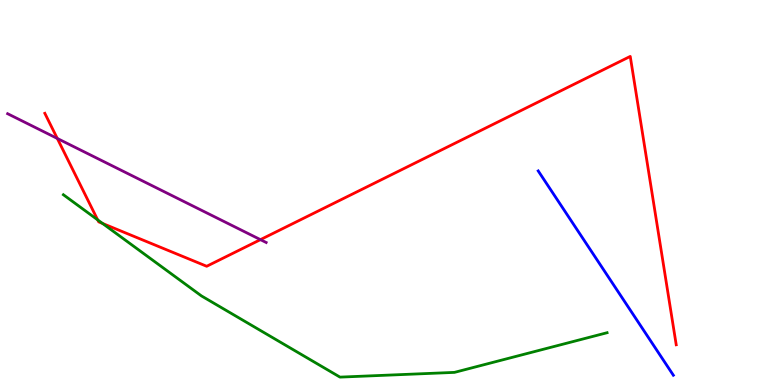[{'lines': ['blue', 'red'], 'intersections': []}, {'lines': ['green', 'red'], 'intersections': [{'x': 1.26, 'y': 4.29}, {'x': 1.32, 'y': 4.2}]}, {'lines': ['purple', 'red'], 'intersections': [{'x': 0.739, 'y': 6.4}, {'x': 3.36, 'y': 3.78}]}, {'lines': ['blue', 'green'], 'intersections': []}, {'lines': ['blue', 'purple'], 'intersections': []}, {'lines': ['green', 'purple'], 'intersections': []}]